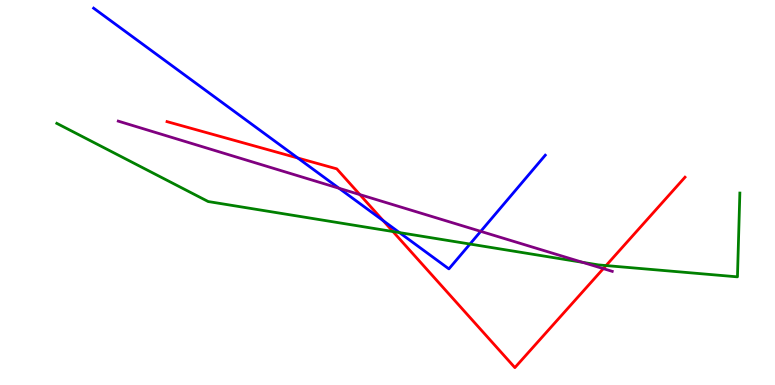[{'lines': ['blue', 'red'], 'intersections': [{'x': 3.84, 'y': 5.9}, {'x': 4.94, 'y': 4.27}]}, {'lines': ['green', 'red'], 'intersections': [{'x': 5.07, 'y': 3.99}, {'x': 7.82, 'y': 3.1}]}, {'lines': ['purple', 'red'], 'intersections': [{'x': 4.64, 'y': 4.95}, {'x': 7.78, 'y': 3.02}]}, {'lines': ['blue', 'green'], 'intersections': [{'x': 5.15, 'y': 3.96}, {'x': 6.06, 'y': 3.66}]}, {'lines': ['blue', 'purple'], 'intersections': [{'x': 4.37, 'y': 5.11}, {'x': 6.2, 'y': 3.99}]}, {'lines': ['green', 'purple'], 'intersections': [{'x': 7.52, 'y': 3.19}]}]